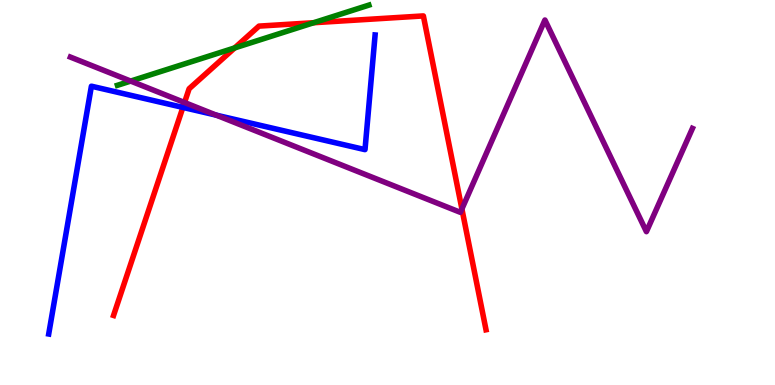[{'lines': ['blue', 'red'], 'intersections': [{'x': 2.36, 'y': 7.21}]}, {'lines': ['green', 'red'], 'intersections': [{'x': 3.03, 'y': 8.76}, {'x': 4.05, 'y': 9.41}]}, {'lines': ['purple', 'red'], 'intersections': [{'x': 2.38, 'y': 7.34}, {'x': 5.96, 'y': 4.57}]}, {'lines': ['blue', 'green'], 'intersections': []}, {'lines': ['blue', 'purple'], 'intersections': [{'x': 2.79, 'y': 7.01}]}, {'lines': ['green', 'purple'], 'intersections': [{'x': 1.69, 'y': 7.89}]}]